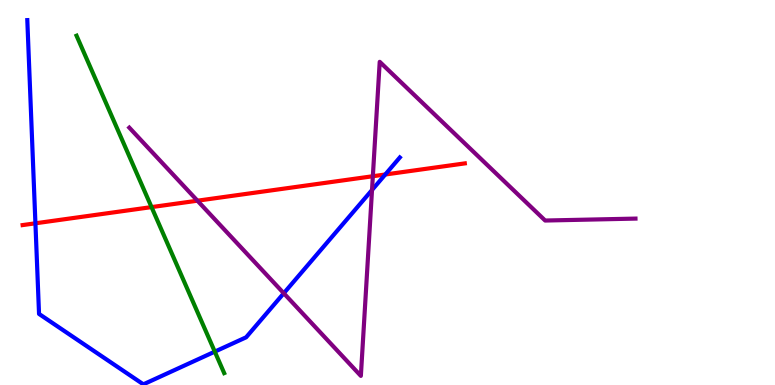[{'lines': ['blue', 'red'], 'intersections': [{'x': 0.457, 'y': 4.2}, {'x': 4.97, 'y': 5.47}]}, {'lines': ['green', 'red'], 'intersections': [{'x': 1.96, 'y': 4.62}]}, {'lines': ['purple', 'red'], 'intersections': [{'x': 2.55, 'y': 4.79}, {'x': 4.81, 'y': 5.42}]}, {'lines': ['blue', 'green'], 'intersections': [{'x': 2.77, 'y': 0.866}]}, {'lines': ['blue', 'purple'], 'intersections': [{'x': 3.66, 'y': 2.38}, {'x': 4.8, 'y': 5.06}]}, {'lines': ['green', 'purple'], 'intersections': []}]